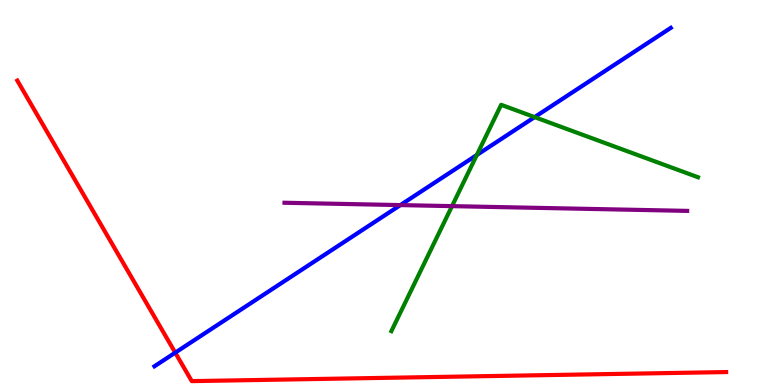[{'lines': ['blue', 'red'], 'intersections': [{'x': 2.26, 'y': 0.84}]}, {'lines': ['green', 'red'], 'intersections': []}, {'lines': ['purple', 'red'], 'intersections': []}, {'lines': ['blue', 'green'], 'intersections': [{'x': 6.15, 'y': 5.97}, {'x': 6.9, 'y': 6.96}]}, {'lines': ['blue', 'purple'], 'intersections': [{'x': 5.17, 'y': 4.67}]}, {'lines': ['green', 'purple'], 'intersections': [{'x': 5.83, 'y': 4.65}]}]